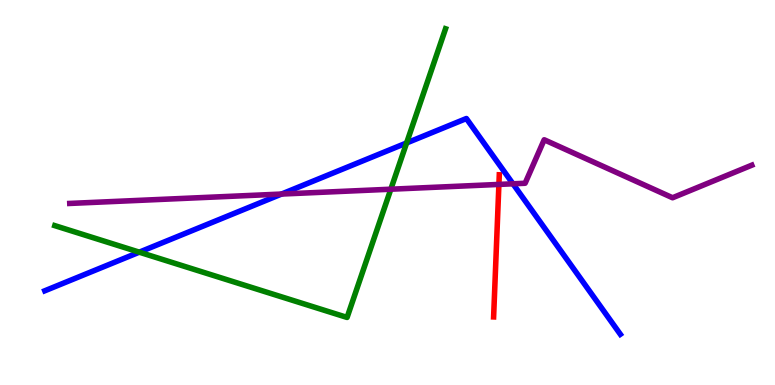[{'lines': ['blue', 'red'], 'intersections': []}, {'lines': ['green', 'red'], 'intersections': []}, {'lines': ['purple', 'red'], 'intersections': [{'x': 6.44, 'y': 5.21}]}, {'lines': ['blue', 'green'], 'intersections': [{'x': 1.8, 'y': 3.45}, {'x': 5.25, 'y': 6.29}]}, {'lines': ['blue', 'purple'], 'intersections': [{'x': 3.63, 'y': 4.96}, {'x': 6.62, 'y': 5.23}]}, {'lines': ['green', 'purple'], 'intersections': [{'x': 5.04, 'y': 5.09}]}]